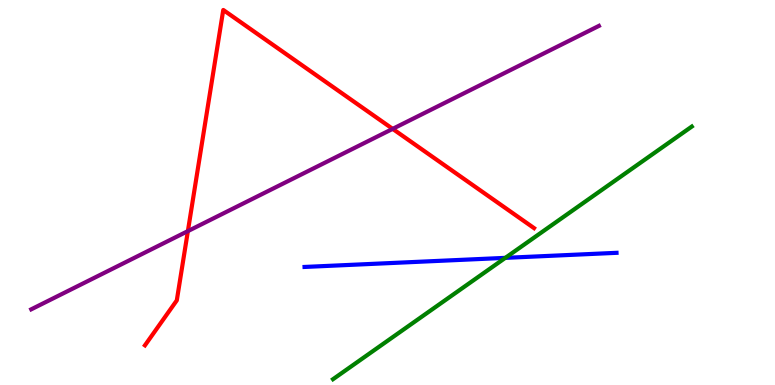[{'lines': ['blue', 'red'], 'intersections': []}, {'lines': ['green', 'red'], 'intersections': []}, {'lines': ['purple', 'red'], 'intersections': [{'x': 2.42, 'y': 4.0}, {'x': 5.07, 'y': 6.65}]}, {'lines': ['blue', 'green'], 'intersections': [{'x': 6.52, 'y': 3.3}]}, {'lines': ['blue', 'purple'], 'intersections': []}, {'lines': ['green', 'purple'], 'intersections': []}]